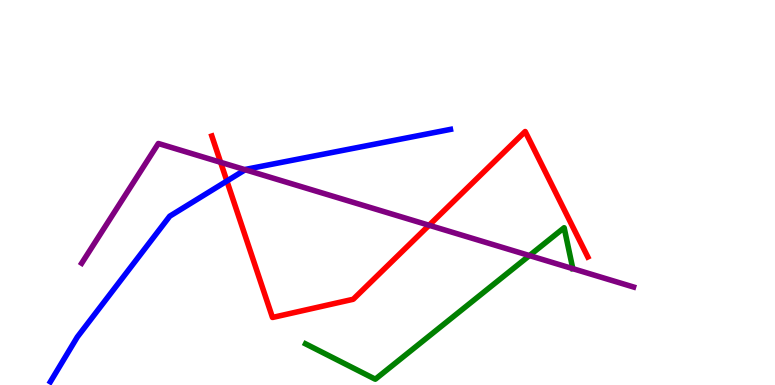[{'lines': ['blue', 'red'], 'intersections': [{'x': 2.93, 'y': 5.3}]}, {'lines': ['green', 'red'], 'intersections': []}, {'lines': ['purple', 'red'], 'intersections': [{'x': 2.85, 'y': 5.78}, {'x': 5.54, 'y': 4.15}]}, {'lines': ['blue', 'green'], 'intersections': []}, {'lines': ['blue', 'purple'], 'intersections': [{'x': 3.16, 'y': 5.59}]}, {'lines': ['green', 'purple'], 'intersections': [{'x': 6.83, 'y': 3.36}]}]